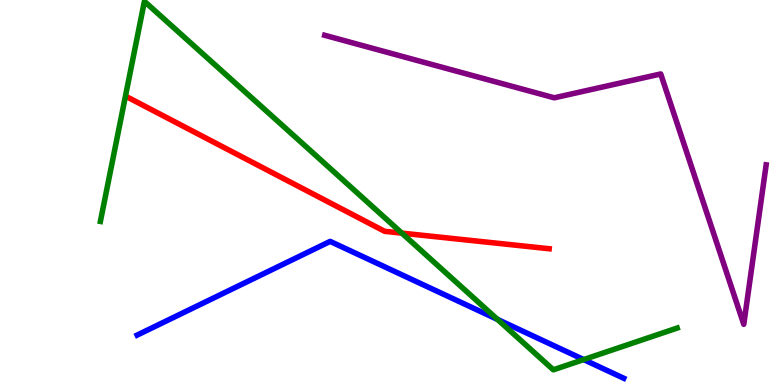[{'lines': ['blue', 'red'], 'intersections': []}, {'lines': ['green', 'red'], 'intersections': [{'x': 5.19, 'y': 3.94}]}, {'lines': ['purple', 'red'], 'intersections': []}, {'lines': ['blue', 'green'], 'intersections': [{'x': 6.42, 'y': 1.7}, {'x': 7.53, 'y': 0.66}]}, {'lines': ['blue', 'purple'], 'intersections': []}, {'lines': ['green', 'purple'], 'intersections': []}]